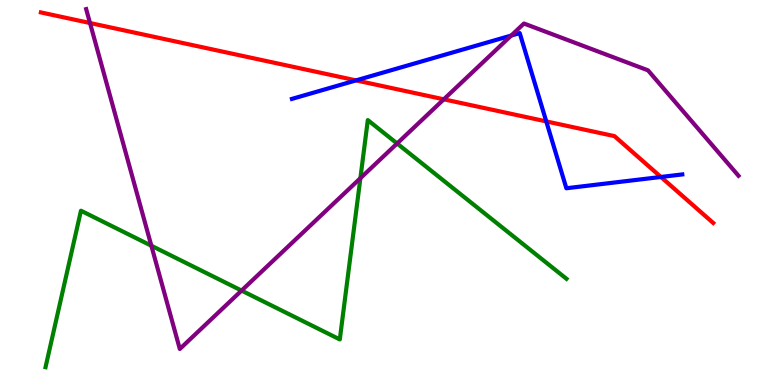[{'lines': ['blue', 'red'], 'intersections': [{'x': 4.59, 'y': 7.91}, {'x': 7.05, 'y': 6.85}, {'x': 8.53, 'y': 5.4}]}, {'lines': ['green', 'red'], 'intersections': []}, {'lines': ['purple', 'red'], 'intersections': [{'x': 1.16, 'y': 9.4}, {'x': 5.73, 'y': 7.42}]}, {'lines': ['blue', 'green'], 'intersections': []}, {'lines': ['blue', 'purple'], 'intersections': [{'x': 6.6, 'y': 9.08}]}, {'lines': ['green', 'purple'], 'intersections': [{'x': 1.95, 'y': 3.62}, {'x': 3.12, 'y': 2.45}, {'x': 4.65, 'y': 5.37}, {'x': 5.12, 'y': 6.27}]}]